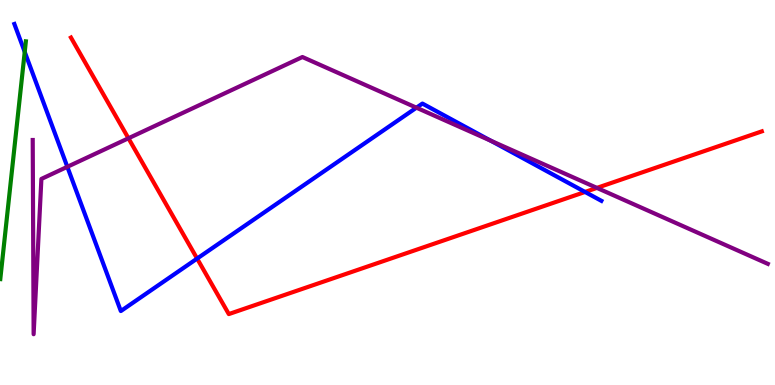[{'lines': ['blue', 'red'], 'intersections': [{'x': 2.54, 'y': 3.28}, {'x': 7.55, 'y': 5.01}]}, {'lines': ['green', 'red'], 'intersections': []}, {'lines': ['purple', 'red'], 'intersections': [{'x': 1.66, 'y': 6.41}, {'x': 7.7, 'y': 5.12}]}, {'lines': ['blue', 'green'], 'intersections': [{'x': 0.319, 'y': 8.65}]}, {'lines': ['blue', 'purple'], 'intersections': [{'x': 0.869, 'y': 5.67}, {'x': 5.37, 'y': 7.2}, {'x': 6.33, 'y': 6.34}]}, {'lines': ['green', 'purple'], 'intersections': []}]